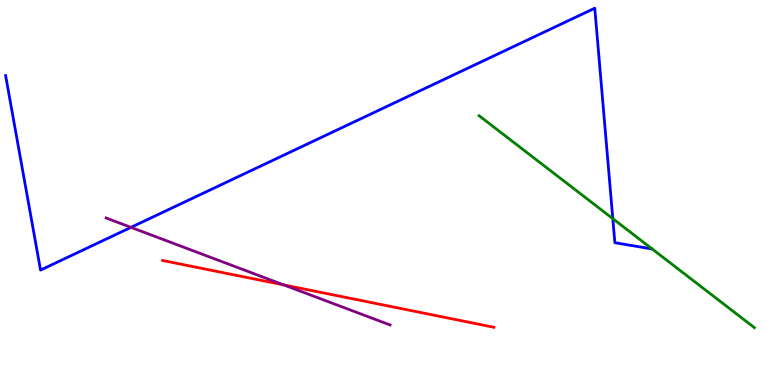[{'lines': ['blue', 'red'], 'intersections': []}, {'lines': ['green', 'red'], 'intersections': []}, {'lines': ['purple', 'red'], 'intersections': [{'x': 3.66, 'y': 2.6}]}, {'lines': ['blue', 'green'], 'intersections': [{'x': 7.91, 'y': 4.32}]}, {'lines': ['blue', 'purple'], 'intersections': [{'x': 1.69, 'y': 4.09}]}, {'lines': ['green', 'purple'], 'intersections': []}]